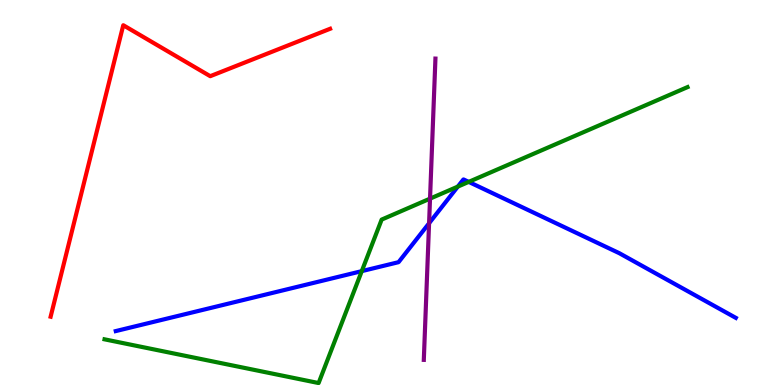[{'lines': ['blue', 'red'], 'intersections': []}, {'lines': ['green', 'red'], 'intersections': []}, {'lines': ['purple', 'red'], 'intersections': []}, {'lines': ['blue', 'green'], 'intersections': [{'x': 4.67, 'y': 2.96}, {'x': 5.91, 'y': 5.15}, {'x': 6.05, 'y': 5.28}]}, {'lines': ['blue', 'purple'], 'intersections': [{'x': 5.54, 'y': 4.2}]}, {'lines': ['green', 'purple'], 'intersections': [{'x': 5.55, 'y': 4.84}]}]